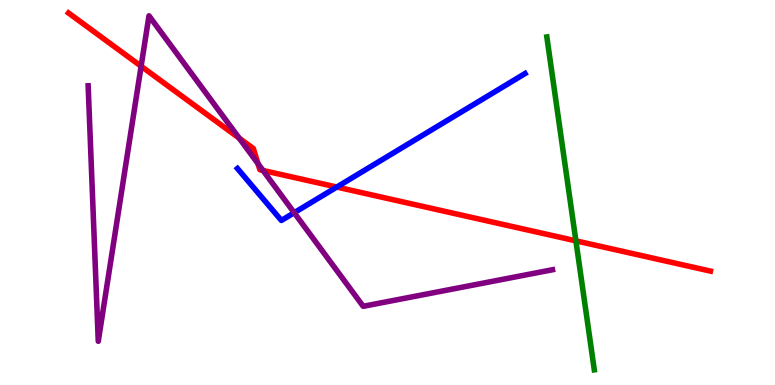[{'lines': ['blue', 'red'], 'intersections': [{'x': 4.35, 'y': 5.14}]}, {'lines': ['green', 'red'], 'intersections': [{'x': 7.43, 'y': 3.74}]}, {'lines': ['purple', 'red'], 'intersections': [{'x': 1.82, 'y': 8.28}, {'x': 3.09, 'y': 6.41}, {'x': 3.33, 'y': 5.75}, {'x': 3.39, 'y': 5.57}]}, {'lines': ['blue', 'green'], 'intersections': []}, {'lines': ['blue', 'purple'], 'intersections': [{'x': 3.8, 'y': 4.47}]}, {'lines': ['green', 'purple'], 'intersections': []}]